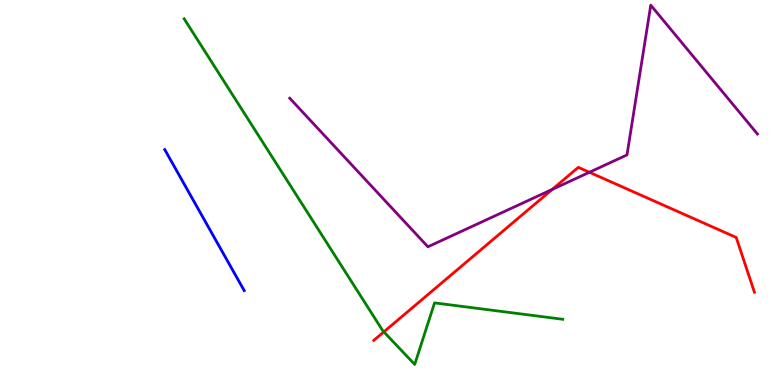[{'lines': ['blue', 'red'], 'intersections': []}, {'lines': ['green', 'red'], 'intersections': [{'x': 4.95, 'y': 1.38}]}, {'lines': ['purple', 'red'], 'intersections': [{'x': 7.13, 'y': 5.08}, {'x': 7.61, 'y': 5.53}]}, {'lines': ['blue', 'green'], 'intersections': []}, {'lines': ['blue', 'purple'], 'intersections': []}, {'lines': ['green', 'purple'], 'intersections': []}]